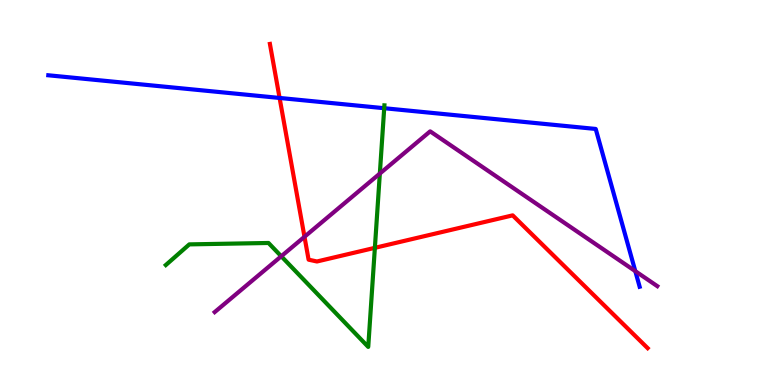[{'lines': ['blue', 'red'], 'intersections': [{'x': 3.61, 'y': 7.46}]}, {'lines': ['green', 'red'], 'intersections': [{'x': 4.84, 'y': 3.56}]}, {'lines': ['purple', 'red'], 'intersections': [{'x': 3.93, 'y': 3.85}]}, {'lines': ['blue', 'green'], 'intersections': [{'x': 4.96, 'y': 7.19}]}, {'lines': ['blue', 'purple'], 'intersections': [{'x': 8.2, 'y': 2.96}]}, {'lines': ['green', 'purple'], 'intersections': [{'x': 3.63, 'y': 3.34}, {'x': 4.9, 'y': 5.49}]}]